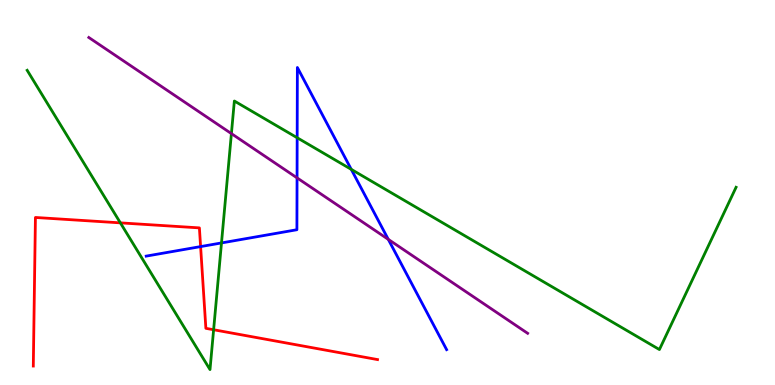[{'lines': ['blue', 'red'], 'intersections': [{'x': 2.59, 'y': 3.6}]}, {'lines': ['green', 'red'], 'intersections': [{'x': 1.55, 'y': 4.21}, {'x': 2.76, 'y': 1.44}]}, {'lines': ['purple', 'red'], 'intersections': []}, {'lines': ['blue', 'green'], 'intersections': [{'x': 2.86, 'y': 3.69}, {'x': 3.83, 'y': 6.42}, {'x': 4.53, 'y': 5.6}]}, {'lines': ['blue', 'purple'], 'intersections': [{'x': 3.83, 'y': 5.38}, {'x': 5.01, 'y': 3.78}]}, {'lines': ['green', 'purple'], 'intersections': [{'x': 2.99, 'y': 6.53}]}]